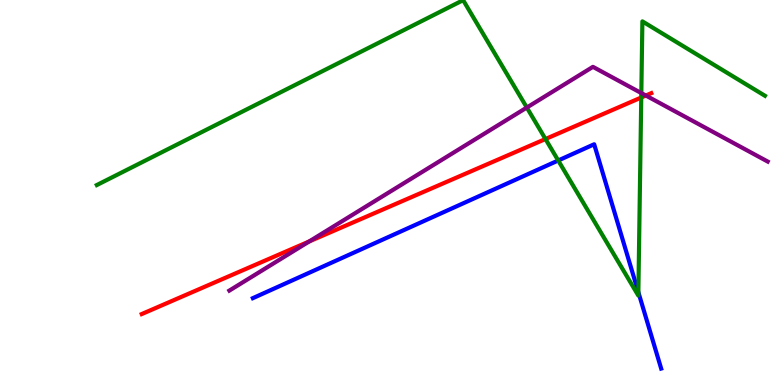[{'lines': ['blue', 'red'], 'intersections': []}, {'lines': ['green', 'red'], 'intersections': [{'x': 7.04, 'y': 6.39}, {'x': 8.27, 'y': 7.47}]}, {'lines': ['purple', 'red'], 'intersections': [{'x': 3.99, 'y': 3.73}, {'x': 8.33, 'y': 7.52}]}, {'lines': ['blue', 'green'], 'intersections': [{'x': 7.2, 'y': 5.83}, {'x': 8.24, 'y': 2.41}]}, {'lines': ['blue', 'purple'], 'intersections': []}, {'lines': ['green', 'purple'], 'intersections': [{'x': 6.8, 'y': 7.21}, {'x': 8.28, 'y': 7.58}]}]